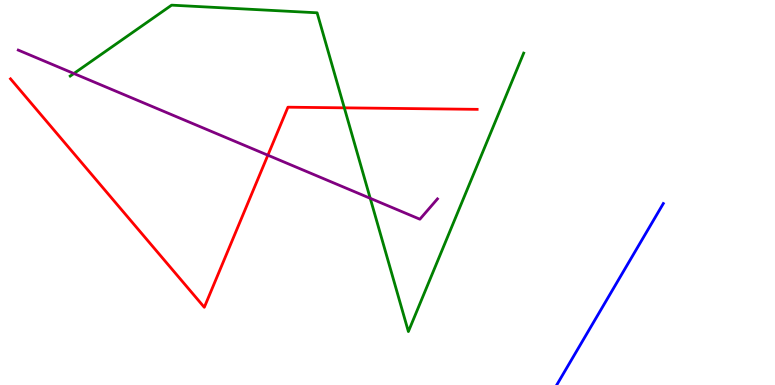[{'lines': ['blue', 'red'], 'intersections': []}, {'lines': ['green', 'red'], 'intersections': [{'x': 4.44, 'y': 7.2}]}, {'lines': ['purple', 'red'], 'intersections': [{'x': 3.46, 'y': 5.97}]}, {'lines': ['blue', 'green'], 'intersections': []}, {'lines': ['blue', 'purple'], 'intersections': []}, {'lines': ['green', 'purple'], 'intersections': [{'x': 0.953, 'y': 8.09}, {'x': 4.78, 'y': 4.85}]}]